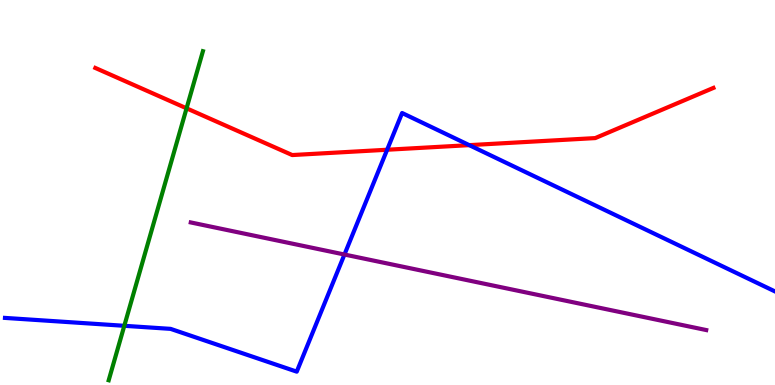[{'lines': ['blue', 'red'], 'intersections': [{'x': 5.0, 'y': 6.11}, {'x': 6.06, 'y': 6.23}]}, {'lines': ['green', 'red'], 'intersections': [{'x': 2.41, 'y': 7.19}]}, {'lines': ['purple', 'red'], 'intersections': []}, {'lines': ['blue', 'green'], 'intersections': [{'x': 1.6, 'y': 1.54}]}, {'lines': ['blue', 'purple'], 'intersections': [{'x': 4.44, 'y': 3.39}]}, {'lines': ['green', 'purple'], 'intersections': []}]